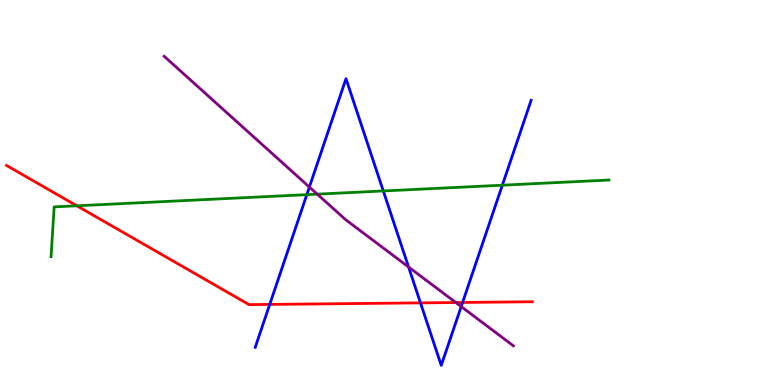[{'lines': ['blue', 'red'], 'intersections': [{'x': 3.48, 'y': 2.09}, {'x': 5.43, 'y': 2.13}, {'x': 5.97, 'y': 2.14}]}, {'lines': ['green', 'red'], 'intersections': [{'x': 0.991, 'y': 4.65}]}, {'lines': ['purple', 'red'], 'intersections': [{'x': 5.88, 'y': 2.14}]}, {'lines': ['blue', 'green'], 'intersections': [{'x': 3.96, 'y': 4.94}, {'x': 4.95, 'y': 5.04}, {'x': 6.48, 'y': 5.19}]}, {'lines': ['blue', 'purple'], 'intersections': [{'x': 3.99, 'y': 5.14}, {'x': 5.27, 'y': 3.06}, {'x': 5.95, 'y': 2.04}]}, {'lines': ['green', 'purple'], 'intersections': [{'x': 4.09, 'y': 4.96}]}]